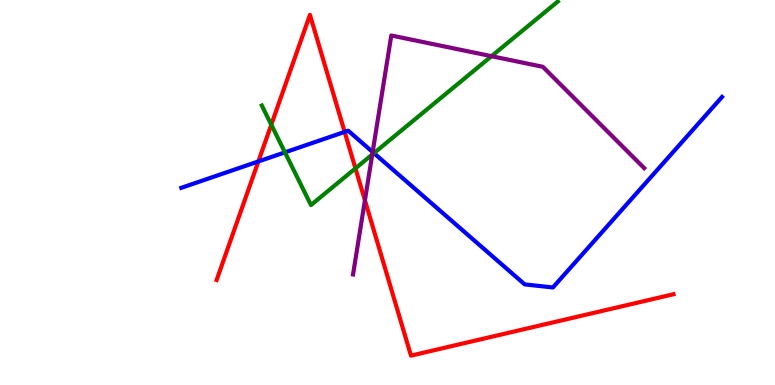[{'lines': ['blue', 'red'], 'intersections': [{'x': 3.33, 'y': 5.81}, {'x': 4.45, 'y': 6.57}]}, {'lines': ['green', 'red'], 'intersections': [{'x': 3.5, 'y': 6.76}, {'x': 4.59, 'y': 5.63}]}, {'lines': ['purple', 'red'], 'intersections': [{'x': 4.71, 'y': 4.8}]}, {'lines': ['blue', 'green'], 'intersections': [{'x': 3.68, 'y': 6.04}, {'x': 4.82, 'y': 6.02}]}, {'lines': ['blue', 'purple'], 'intersections': [{'x': 4.81, 'y': 6.05}]}, {'lines': ['green', 'purple'], 'intersections': [{'x': 4.8, 'y': 5.99}, {'x': 6.34, 'y': 8.54}]}]